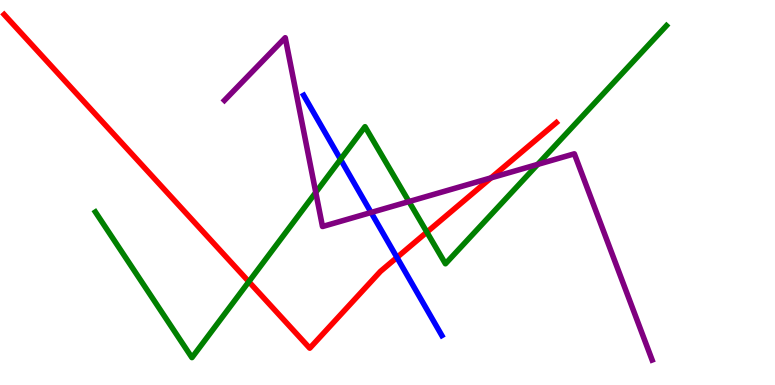[{'lines': ['blue', 'red'], 'intersections': [{'x': 5.12, 'y': 3.31}]}, {'lines': ['green', 'red'], 'intersections': [{'x': 3.21, 'y': 2.68}, {'x': 5.51, 'y': 3.97}]}, {'lines': ['purple', 'red'], 'intersections': [{'x': 6.34, 'y': 5.38}]}, {'lines': ['blue', 'green'], 'intersections': [{'x': 4.39, 'y': 5.86}]}, {'lines': ['blue', 'purple'], 'intersections': [{'x': 4.79, 'y': 4.48}]}, {'lines': ['green', 'purple'], 'intersections': [{'x': 4.07, 'y': 5.0}, {'x': 5.28, 'y': 4.76}, {'x': 6.94, 'y': 5.73}]}]